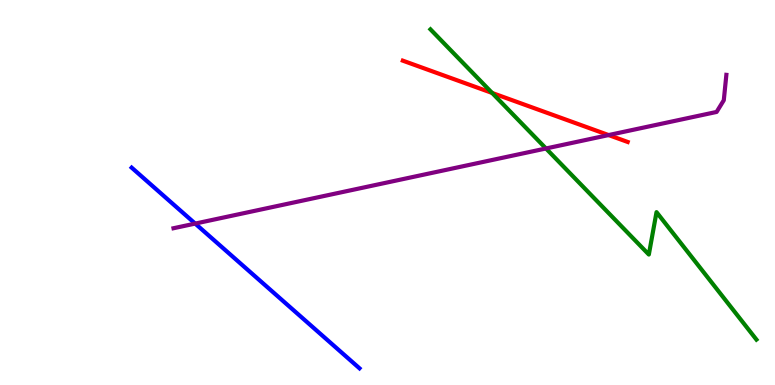[{'lines': ['blue', 'red'], 'intersections': []}, {'lines': ['green', 'red'], 'intersections': [{'x': 6.35, 'y': 7.59}]}, {'lines': ['purple', 'red'], 'intersections': [{'x': 7.85, 'y': 6.49}]}, {'lines': ['blue', 'green'], 'intersections': []}, {'lines': ['blue', 'purple'], 'intersections': [{'x': 2.52, 'y': 4.19}]}, {'lines': ['green', 'purple'], 'intersections': [{'x': 7.04, 'y': 6.14}]}]